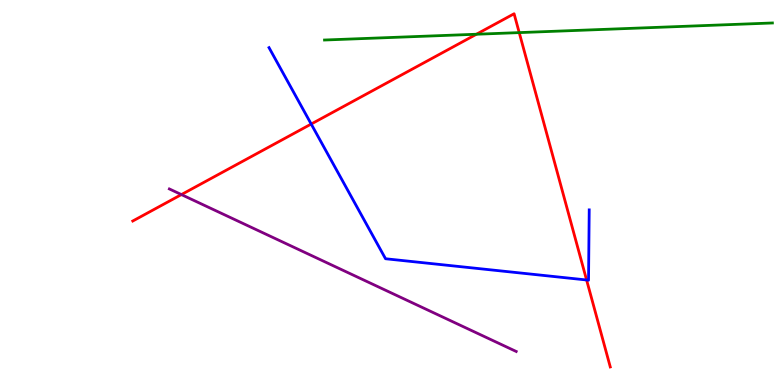[{'lines': ['blue', 'red'], 'intersections': [{'x': 4.02, 'y': 6.78}, {'x': 7.57, 'y': 2.73}]}, {'lines': ['green', 'red'], 'intersections': [{'x': 6.15, 'y': 9.11}, {'x': 6.7, 'y': 9.15}]}, {'lines': ['purple', 'red'], 'intersections': [{'x': 2.34, 'y': 4.95}]}, {'lines': ['blue', 'green'], 'intersections': []}, {'lines': ['blue', 'purple'], 'intersections': []}, {'lines': ['green', 'purple'], 'intersections': []}]